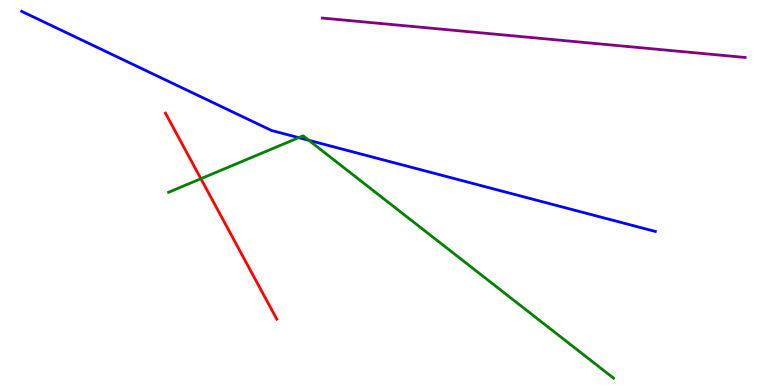[{'lines': ['blue', 'red'], 'intersections': []}, {'lines': ['green', 'red'], 'intersections': [{'x': 2.59, 'y': 5.36}]}, {'lines': ['purple', 'red'], 'intersections': []}, {'lines': ['blue', 'green'], 'intersections': [{'x': 3.85, 'y': 6.42}, {'x': 3.98, 'y': 6.36}]}, {'lines': ['blue', 'purple'], 'intersections': []}, {'lines': ['green', 'purple'], 'intersections': []}]